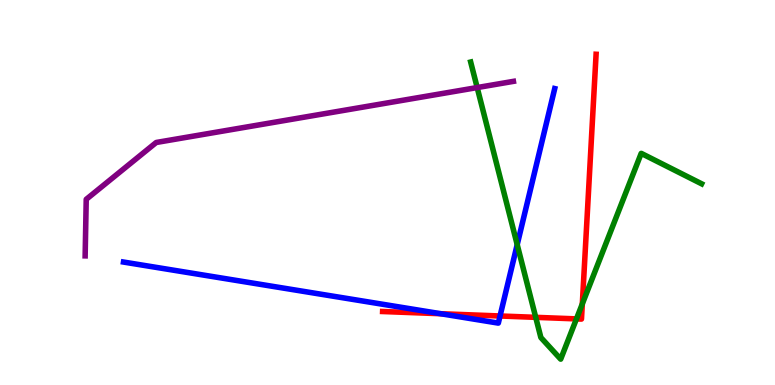[{'lines': ['blue', 'red'], 'intersections': [{'x': 5.69, 'y': 1.85}, {'x': 6.45, 'y': 1.79}]}, {'lines': ['green', 'red'], 'intersections': [{'x': 6.91, 'y': 1.76}, {'x': 7.44, 'y': 1.72}, {'x': 7.51, 'y': 2.11}]}, {'lines': ['purple', 'red'], 'intersections': []}, {'lines': ['blue', 'green'], 'intersections': [{'x': 6.67, 'y': 3.65}]}, {'lines': ['blue', 'purple'], 'intersections': []}, {'lines': ['green', 'purple'], 'intersections': [{'x': 6.16, 'y': 7.73}]}]